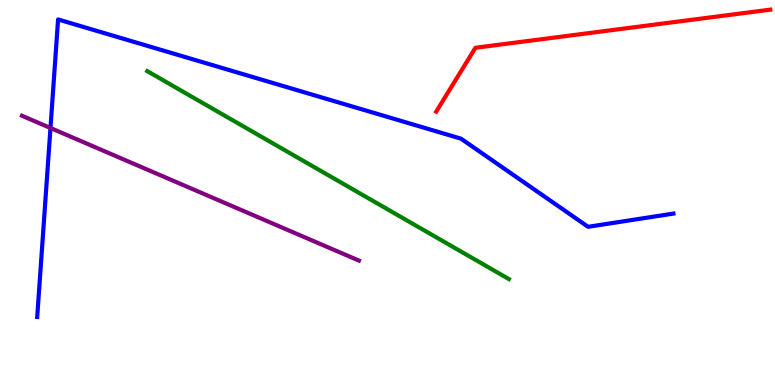[{'lines': ['blue', 'red'], 'intersections': []}, {'lines': ['green', 'red'], 'intersections': []}, {'lines': ['purple', 'red'], 'intersections': []}, {'lines': ['blue', 'green'], 'intersections': []}, {'lines': ['blue', 'purple'], 'intersections': [{'x': 0.651, 'y': 6.68}]}, {'lines': ['green', 'purple'], 'intersections': []}]